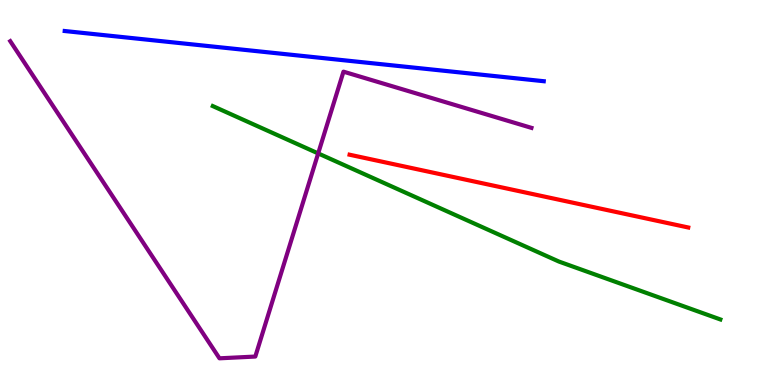[{'lines': ['blue', 'red'], 'intersections': []}, {'lines': ['green', 'red'], 'intersections': []}, {'lines': ['purple', 'red'], 'intersections': []}, {'lines': ['blue', 'green'], 'intersections': []}, {'lines': ['blue', 'purple'], 'intersections': []}, {'lines': ['green', 'purple'], 'intersections': [{'x': 4.11, 'y': 6.02}]}]